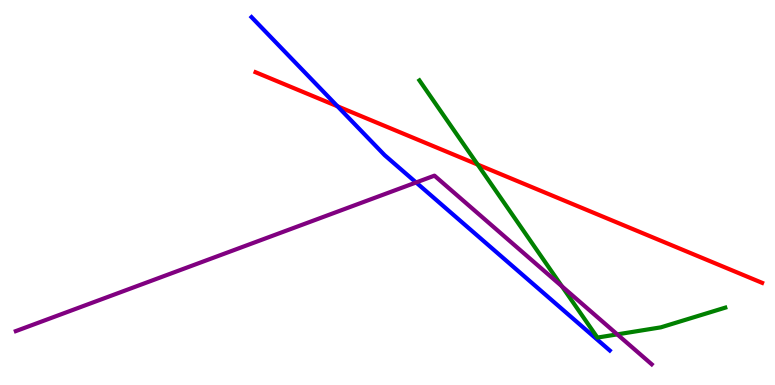[{'lines': ['blue', 'red'], 'intersections': [{'x': 4.35, 'y': 7.24}]}, {'lines': ['green', 'red'], 'intersections': [{'x': 6.16, 'y': 5.73}]}, {'lines': ['purple', 'red'], 'intersections': []}, {'lines': ['blue', 'green'], 'intersections': []}, {'lines': ['blue', 'purple'], 'intersections': [{'x': 5.37, 'y': 5.26}]}, {'lines': ['green', 'purple'], 'intersections': [{'x': 7.25, 'y': 2.56}, {'x': 7.96, 'y': 1.31}]}]